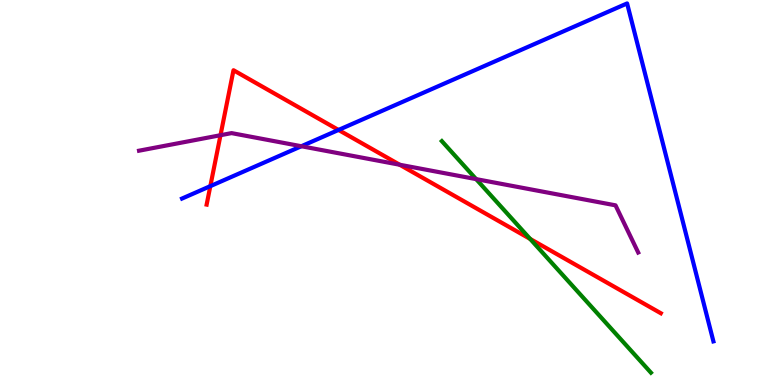[{'lines': ['blue', 'red'], 'intersections': [{'x': 2.71, 'y': 5.17}, {'x': 4.37, 'y': 6.62}]}, {'lines': ['green', 'red'], 'intersections': [{'x': 6.84, 'y': 3.79}]}, {'lines': ['purple', 'red'], 'intersections': [{'x': 2.85, 'y': 6.49}, {'x': 5.16, 'y': 5.72}]}, {'lines': ['blue', 'green'], 'intersections': []}, {'lines': ['blue', 'purple'], 'intersections': [{'x': 3.89, 'y': 6.2}]}, {'lines': ['green', 'purple'], 'intersections': [{'x': 6.14, 'y': 5.35}]}]